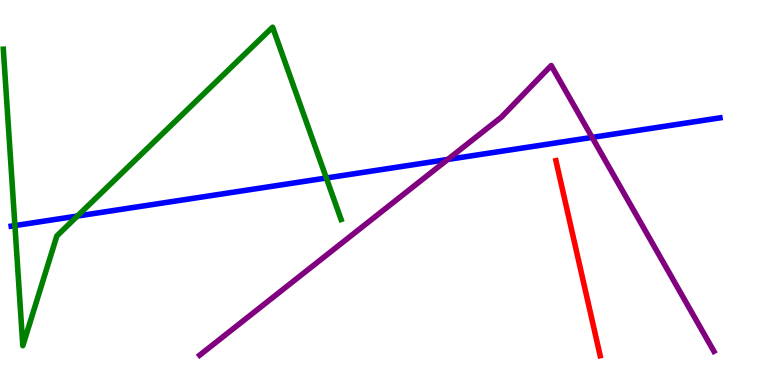[{'lines': ['blue', 'red'], 'intersections': []}, {'lines': ['green', 'red'], 'intersections': []}, {'lines': ['purple', 'red'], 'intersections': []}, {'lines': ['blue', 'green'], 'intersections': [{'x': 0.192, 'y': 4.14}, {'x': 0.999, 'y': 4.39}, {'x': 4.21, 'y': 5.38}]}, {'lines': ['blue', 'purple'], 'intersections': [{'x': 5.78, 'y': 5.86}, {'x': 7.64, 'y': 6.43}]}, {'lines': ['green', 'purple'], 'intersections': []}]